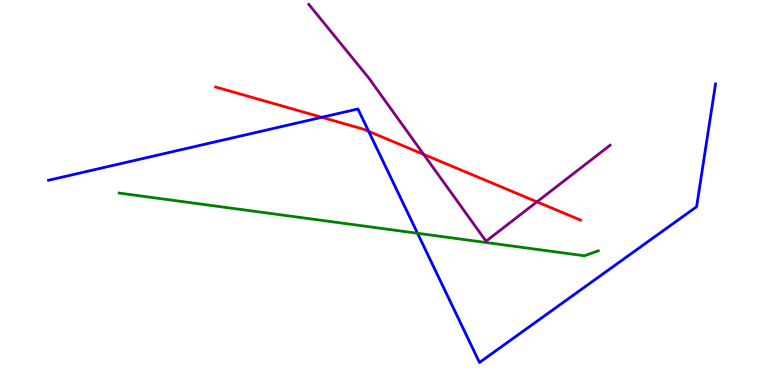[{'lines': ['blue', 'red'], 'intersections': [{'x': 4.15, 'y': 6.95}, {'x': 4.76, 'y': 6.59}]}, {'lines': ['green', 'red'], 'intersections': []}, {'lines': ['purple', 'red'], 'intersections': [{'x': 5.47, 'y': 5.99}, {'x': 6.93, 'y': 4.76}]}, {'lines': ['blue', 'green'], 'intersections': [{'x': 5.39, 'y': 3.94}]}, {'lines': ['blue', 'purple'], 'intersections': []}, {'lines': ['green', 'purple'], 'intersections': []}]